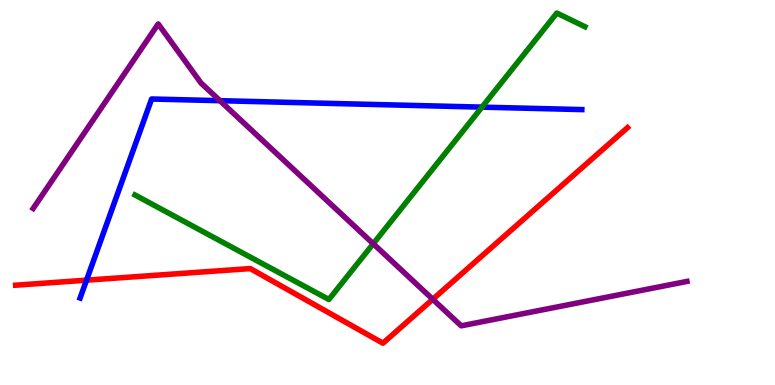[{'lines': ['blue', 'red'], 'intersections': [{'x': 1.12, 'y': 2.72}]}, {'lines': ['green', 'red'], 'intersections': []}, {'lines': ['purple', 'red'], 'intersections': [{'x': 5.58, 'y': 2.23}]}, {'lines': ['blue', 'green'], 'intersections': [{'x': 6.22, 'y': 7.22}]}, {'lines': ['blue', 'purple'], 'intersections': [{'x': 2.84, 'y': 7.38}]}, {'lines': ['green', 'purple'], 'intersections': [{'x': 4.82, 'y': 3.67}]}]